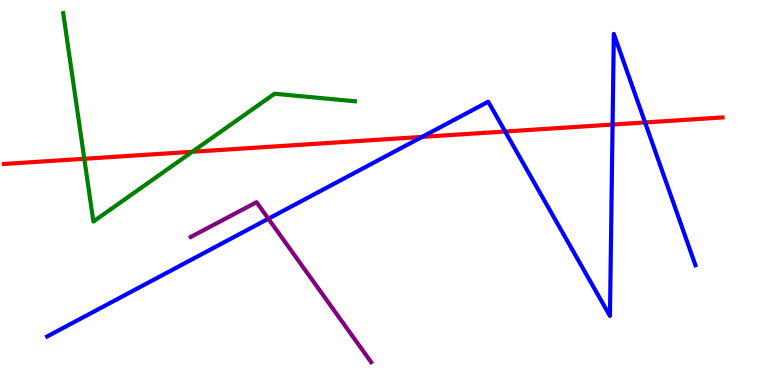[{'lines': ['blue', 'red'], 'intersections': [{'x': 5.45, 'y': 6.44}, {'x': 6.52, 'y': 6.58}, {'x': 7.9, 'y': 6.76}, {'x': 8.32, 'y': 6.82}]}, {'lines': ['green', 'red'], 'intersections': [{'x': 1.09, 'y': 5.88}, {'x': 2.48, 'y': 6.06}]}, {'lines': ['purple', 'red'], 'intersections': []}, {'lines': ['blue', 'green'], 'intersections': []}, {'lines': ['blue', 'purple'], 'intersections': [{'x': 3.46, 'y': 4.32}]}, {'lines': ['green', 'purple'], 'intersections': []}]